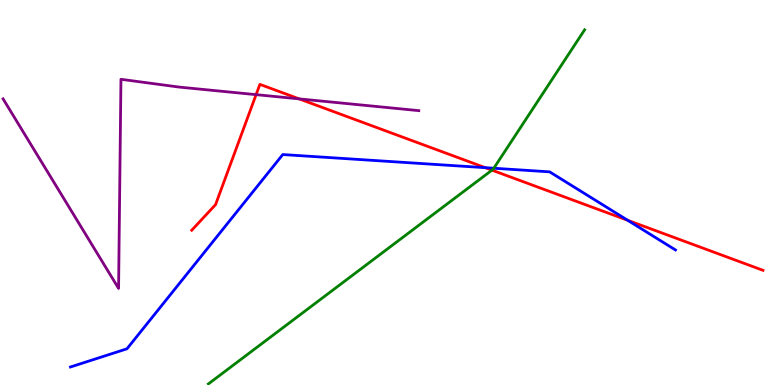[{'lines': ['blue', 'red'], 'intersections': [{'x': 6.26, 'y': 5.64}, {'x': 8.1, 'y': 4.28}]}, {'lines': ['green', 'red'], 'intersections': [{'x': 6.35, 'y': 5.58}]}, {'lines': ['purple', 'red'], 'intersections': [{'x': 3.3, 'y': 7.54}, {'x': 3.86, 'y': 7.43}]}, {'lines': ['blue', 'green'], 'intersections': [{'x': 6.37, 'y': 5.63}]}, {'lines': ['blue', 'purple'], 'intersections': []}, {'lines': ['green', 'purple'], 'intersections': []}]